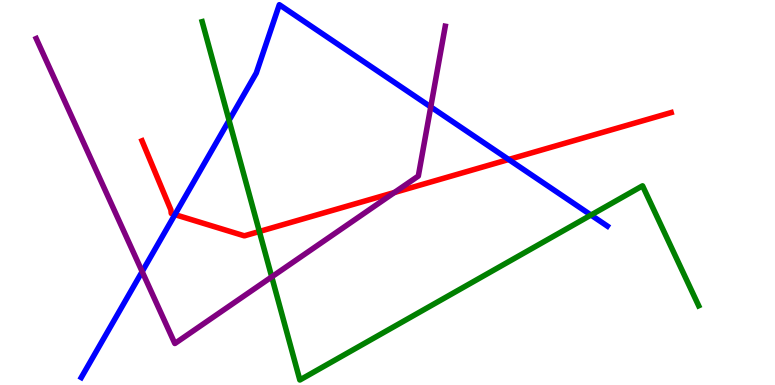[{'lines': ['blue', 'red'], 'intersections': [{'x': 2.26, 'y': 4.43}, {'x': 6.56, 'y': 5.86}]}, {'lines': ['green', 'red'], 'intersections': [{'x': 3.35, 'y': 3.99}]}, {'lines': ['purple', 'red'], 'intersections': [{'x': 5.09, 'y': 5.0}]}, {'lines': ['blue', 'green'], 'intersections': [{'x': 2.96, 'y': 6.87}, {'x': 7.63, 'y': 4.41}]}, {'lines': ['blue', 'purple'], 'intersections': [{'x': 1.83, 'y': 2.95}, {'x': 5.56, 'y': 7.22}]}, {'lines': ['green', 'purple'], 'intersections': [{'x': 3.51, 'y': 2.81}]}]